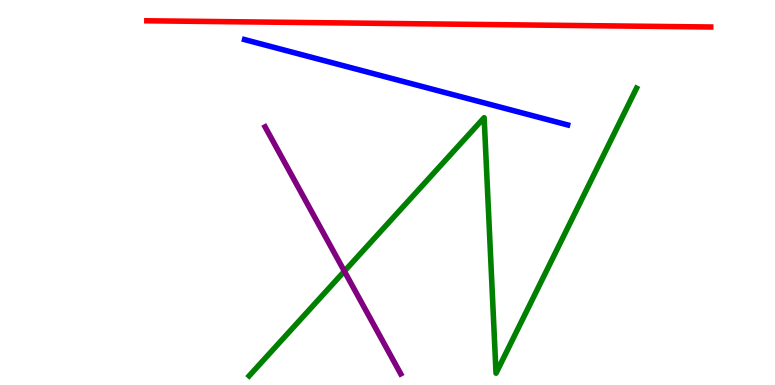[{'lines': ['blue', 'red'], 'intersections': []}, {'lines': ['green', 'red'], 'intersections': []}, {'lines': ['purple', 'red'], 'intersections': []}, {'lines': ['blue', 'green'], 'intersections': []}, {'lines': ['blue', 'purple'], 'intersections': []}, {'lines': ['green', 'purple'], 'intersections': [{'x': 4.44, 'y': 2.95}]}]